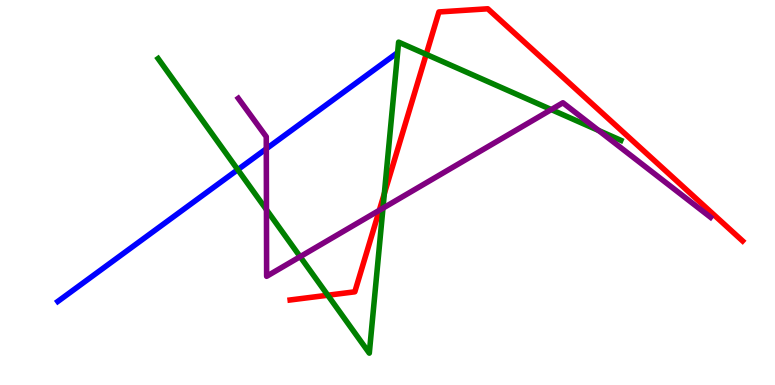[{'lines': ['blue', 'red'], 'intersections': []}, {'lines': ['green', 'red'], 'intersections': [{'x': 4.23, 'y': 2.33}, {'x': 4.96, 'y': 4.97}, {'x': 5.5, 'y': 8.59}]}, {'lines': ['purple', 'red'], 'intersections': [{'x': 4.89, 'y': 4.54}]}, {'lines': ['blue', 'green'], 'intersections': [{'x': 3.07, 'y': 5.59}]}, {'lines': ['blue', 'purple'], 'intersections': [{'x': 3.44, 'y': 6.14}]}, {'lines': ['green', 'purple'], 'intersections': [{'x': 3.44, 'y': 4.55}, {'x': 3.87, 'y': 3.33}, {'x': 4.94, 'y': 4.59}, {'x': 7.11, 'y': 7.15}, {'x': 7.72, 'y': 6.61}]}]